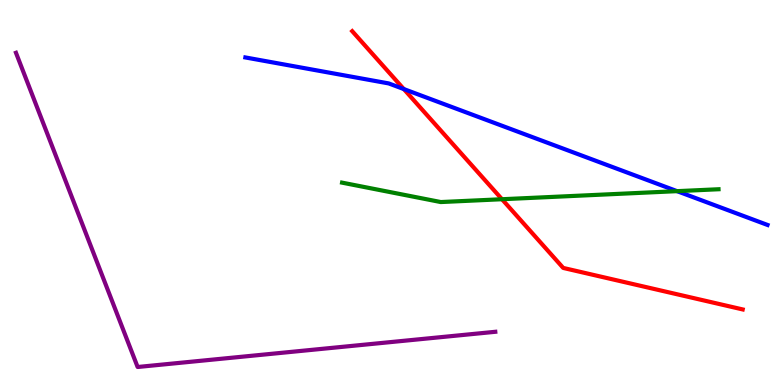[{'lines': ['blue', 'red'], 'intersections': [{'x': 5.21, 'y': 7.69}]}, {'lines': ['green', 'red'], 'intersections': [{'x': 6.48, 'y': 4.83}]}, {'lines': ['purple', 'red'], 'intersections': []}, {'lines': ['blue', 'green'], 'intersections': [{'x': 8.74, 'y': 5.03}]}, {'lines': ['blue', 'purple'], 'intersections': []}, {'lines': ['green', 'purple'], 'intersections': []}]